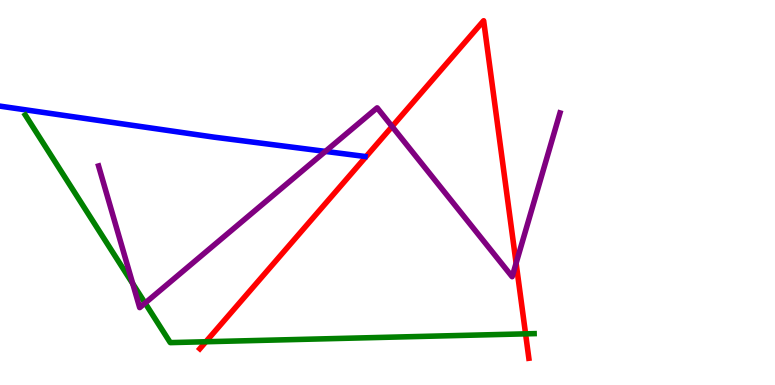[{'lines': ['blue', 'red'], 'intersections': []}, {'lines': ['green', 'red'], 'intersections': [{'x': 2.66, 'y': 1.12}, {'x': 6.78, 'y': 1.33}]}, {'lines': ['purple', 'red'], 'intersections': [{'x': 5.06, 'y': 6.71}, {'x': 6.66, 'y': 3.16}]}, {'lines': ['blue', 'green'], 'intersections': []}, {'lines': ['blue', 'purple'], 'intersections': [{'x': 4.2, 'y': 6.07}]}, {'lines': ['green', 'purple'], 'intersections': [{'x': 1.71, 'y': 2.63}, {'x': 1.87, 'y': 2.13}]}]